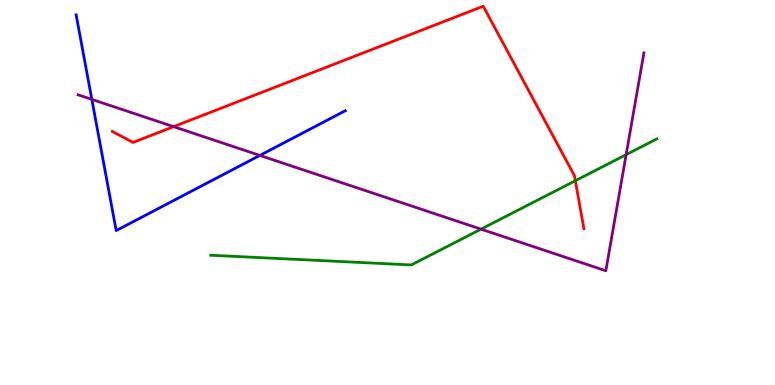[{'lines': ['blue', 'red'], 'intersections': []}, {'lines': ['green', 'red'], 'intersections': [{'x': 7.42, 'y': 5.31}]}, {'lines': ['purple', 'red'], 'intersections': [{'x': 2.24, 'y': 6.71}]}, {'lines': ['blue', 'green'], 'intersections': []}, {'lines': ['blue', 'purple'], 'intersections': [{'x': 1.18, 'y': 7.42}, {'x': 3.35, 'y': 5.96}]}, {'lines': ['green', 'purple'], 'intersections': [{'x': 6.21, 'y': 4.05}, {'x': 8.08, 'y': 5.98}]}]